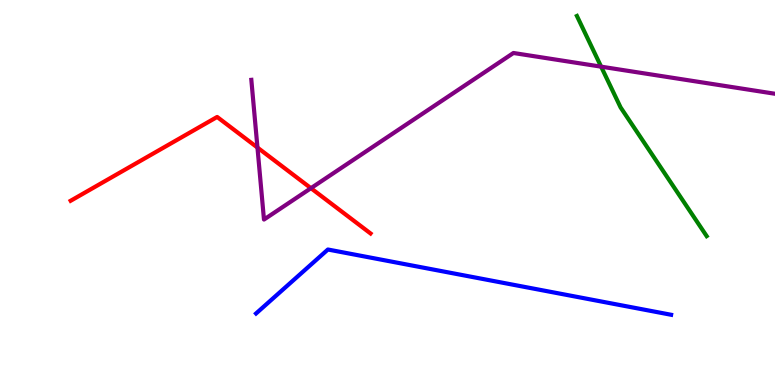[{'lines': ['blue', 'red'], 'intersections': []}, {'lines': ['green', 'red'], 'intersections': []}, {'lines': ['purple', 'red'], 'intersections': [{'x': 3.32, 'y': 6.17}, {'x': 4.01, 'y': 5.11}]}, {'lines': ['blue', 'green'], 'intersections': []}, {'lines': ['blue', 'purple'], 'intersections': []}, {'lines': ['green', 'purple'], 'intersections': [{'x': 7.76, 'y': 8.27}]}]